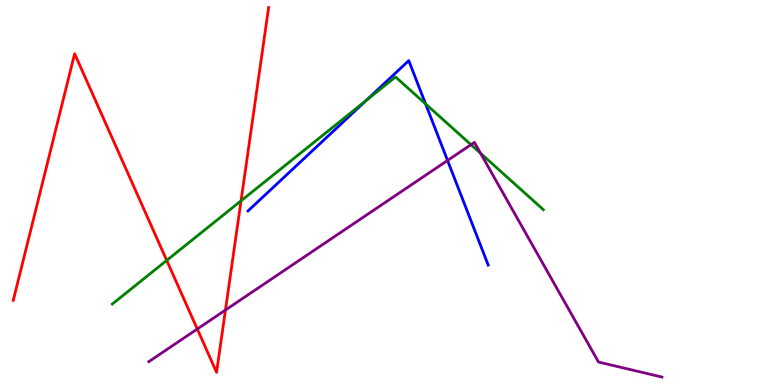[{'lines': ['blue', 'red'], 'intersections': []}, {'lines': ['green', 'red'], 'intersections': [{'x': 2.15, 'y': 3.24}, {'x': 3.11, 'y': 4.78}]}, {'lines': ['purple', 'red'], 'intersections': [{'x': 2.55, 'y': 1.45}, {'x': 2.91, 'y': 1.95}]}, {'lines': ['blue', 'green'], 'intersections': [{'x': 4.72, 'y': 7.39}, {'x': 5.49, 'y': 7.3}]}, {'lines': ['blue', 'purple'], 'intersections': [{'x': 5.77, 'y': 5.83}]}, {'lines': ['green', 'purple'], 'intersections': [{'x': 6.08, 'y': 6.24}, {'x': 6.2, 'y': 6.02}]}]